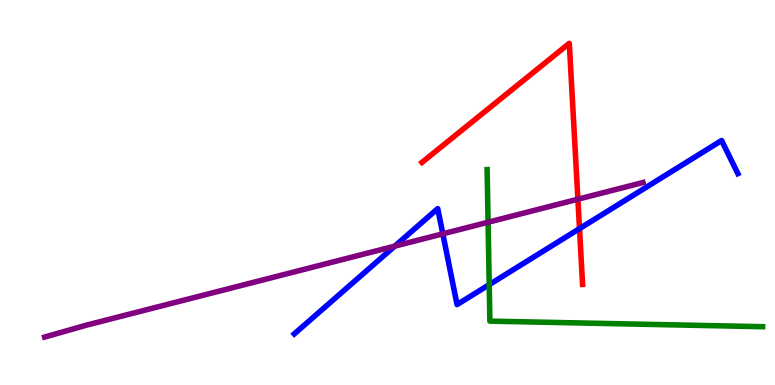[{'lines': ['blue', 'red'], 'intersections': [{'x': 7.48, 'y': 4.06}]}, {'lines': ['green', 'red'], 'intersections': []}, {'lines': ['purple', 'red'], 'intersections': [{'x': 7.46, 'y': 4.83}]}, {'lines': ['blue', 'green'], 'intersections': [{'x': 6.31, 'y': 2.61}]}, {'lines': ['blue', 'purple'], 'intersections': [{'x': 5.09, 'y': 3.61}, {'x': 5.71, 'y': 3.93}]}, {'lines': ['green', 'purple'], 'intersections': [{'x': 6.3, 'y': 4.23}]}]